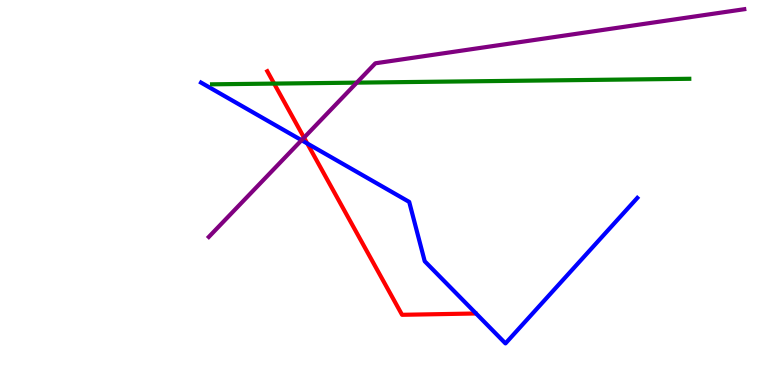[{'lines': ['blue', 'red'], 'intersections': [{'x': 3.96, 'y': 6.27}]}, {'lines': ['green', 'red'], 'intersections': [{'x': 3.54, 'y': 7.83}]}, {'lines': ['purple', 'red'], 'intersections': [{'x': 3.92, 'y': 6.42}]}, {'lines': ['blue', 'green'], 'intersections': []}, {'lines': ['blue', 'purple'], 'intersections': [{'x': 3.89, 'y': 6.36}]}, {'lines': ['green', 'purple'], 'intersections': [{'x': 4.6, 'y': 7.85}]}]